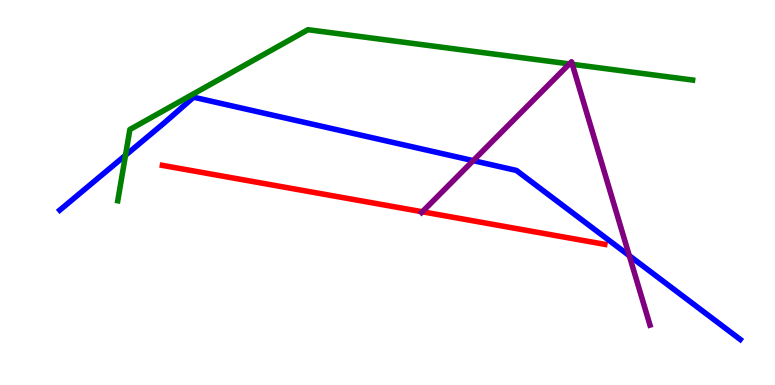[{'lines': ['blue', 'red'], 'intersections': []}, {'lines': ['green', 'red'], 'intersections': []}, {'lines': ['purple', 'red'], 'intersections': [{'x': 5.45, 'y': 4.5}]}, {'lines': ['blue', 'green'], 'intersections': [{'x': 1.62, 'y': 5.97}]}, {'lines': ['blue', 'purple'], 'intersections': [{'x': 6.11, 'y': 5.83}, {'x': 8.12, 'y': 3.36}]}, {'lines': ['green', 'purple'], 'intersections': [{'x': 7.35, 'y': 8.34}, {'x': 7.38, 'y': 8.33}]}]